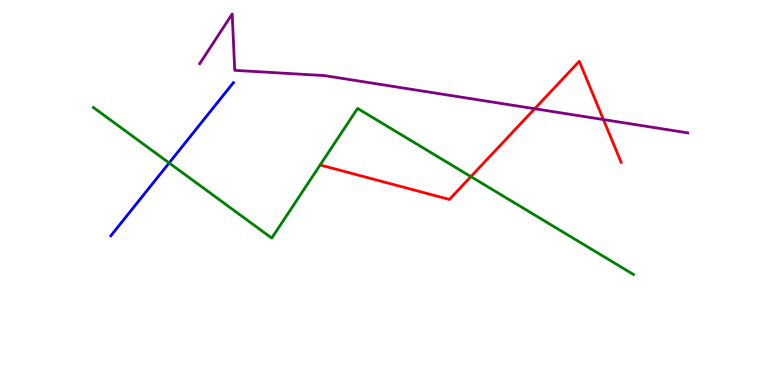[{'lines': ['blue', 'red'], 'intersections': []}, {'lines': ['green', 'red'], 'intersections': [{'x': 6.08, 'y': 5.41}]}, {'lines': ['purple', 'red'], 'intersections': [{'x': 6.9, 'y': 7.18}, {'x': 7.79, 'y': 6.89}]}, {'lines': ['blue', 'green'], 'intersections': [{'x': 2.18, 'y': 5.77}]}, {'lines': ['blue', 'purple'], 'intersections': []}, {'lines': ['green', 'purple'], 'intersections': []}]